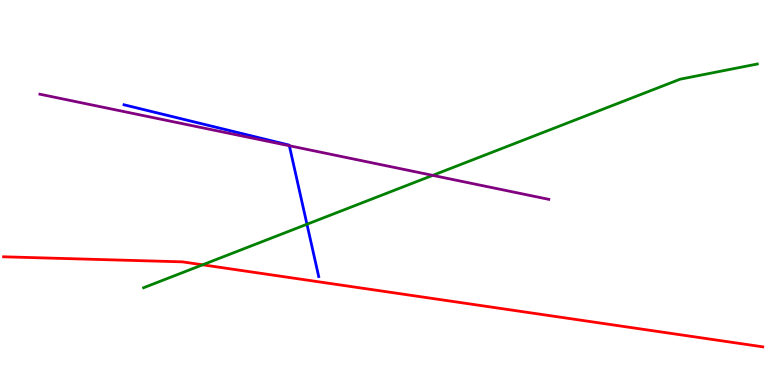[{'lines': ['blue', 'red'], 'intersections': []}, {'lines': ['green', 'red'], 'intersections': [{'x': 2.61, 'y': 3.12}]}, {'lines': ['purple', 'red'], 'intersections': []}, {'lines': ['blue', 'green'], 'intersections': [{'x': 3.96, 'y': 4.18}]}, {'lines': ['blue', 'purple'], 'intersections': [{'x': 3.73, 'y': 6.21}]}, {'lines': ['green', 'purple'], 'intersections': [{'x': 5.58, 'y': 5.45}]}]